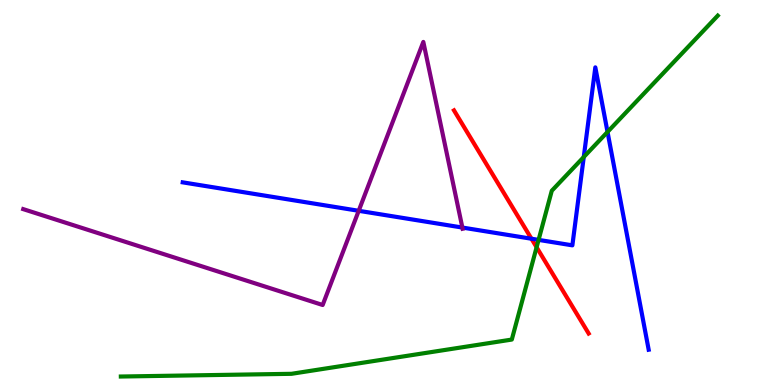[{'lines': ['blue', 'red'], 'intersections': [{'x': 6.86, 'y': 3.8}]}, {'lines': ['green', 'red'], 'intersections': [{'x': 6.92, 'y': 3.58}]}, {'lines': ['purple', 'red'], 'intersections': []}, {'lines': ['blue', 'green'], 'intersections': [{'x': 6.95, 'y': 3.77}, {'x': 7.53, 'y': 5.92}, {'x': 7.84, 'y': 6.57}]}, {'lines': ['blue', 'purple'], 'intersections': [{'x': 4.63, 'y': 4.52}, {'x': 5.97, 'y': 4.09}]}, {'lines': ['green', 'purple'], 'intersections': []}]